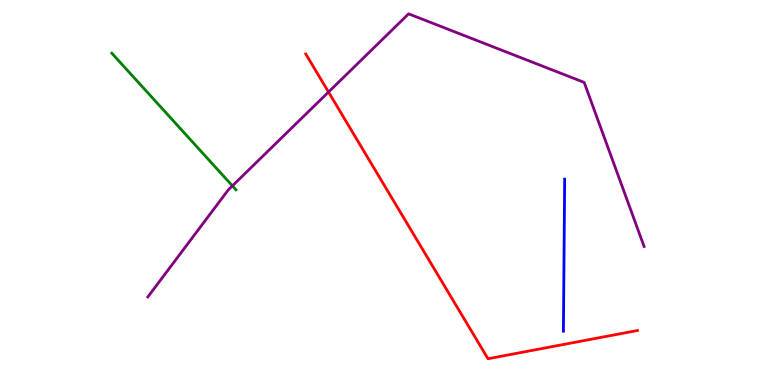[{'lines': ['blue', 'red'], 'intersections': []}, {'lines': ['green', 'red'], 'intersections': []}, {'lines': ['purple', 'red'], 'intersections': [{'x': 4.24, 'y': 7.61}]}, {'lines': ['blue', 'green'], 'intersections': []}, {'lines': ['blue', 'purple'], 'intersections': []}, {'lines': ['green', 'purple'], 'intersections': [{'x': 3.0, 'y': 5.17}]}]